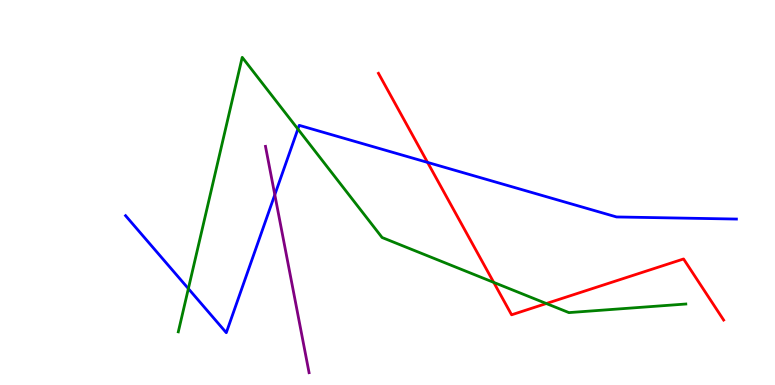[{'lines': ['blue', 'red'], 'intersections': [{'x': 5.52, 'y': 5.78}]}, {'lines': ['green', 'red'], 'intersections': [{'x': 6.37, 'y': 2.67}, {'x': 7.05, 'y': 2.12}]}, {'lines': ['purple', 'red'], 'intersections': []}, {'lines': ['blue', 'green'], 'intersections': [{'x': 2.43, 'y': 2.5}, {'x': 3.84, 'y': 6.65}]}, {'lines': ['blue', 'purple'], 'intersections': [{'x': 3.55, 'y': 4.94}]}, {'lines': ['green', 'purple'], 'intersections': []}]